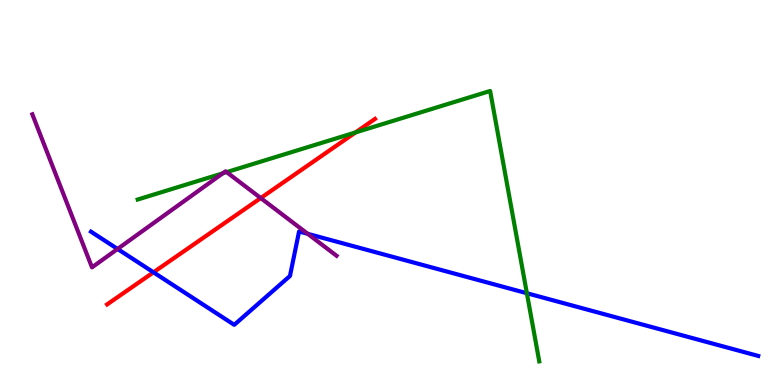[{'lines': ['blue', 'red'], 'intersections': [{'x': 1.98, 'y': 2.93}]}, {'lines': ['green', 'red'], 'intersections': [{'x': 4.59, 'y': 6.56}]}, {'lines': ['purple', 'red'], 'intersections': [{'x': 3.36, 'y': 4.86}]}, {'lines': ['blue', 'green'], 'intersections': [{'x': 6.8, 'y': 2.38}]}, {'lines': ['blue', 'purple'], 'intersections': [{'x': 1.52, 'y': 3.53}, {'x': 3.97, 'y': 3.93}]}, {'lines': ['green', 'purple'], 'intersections': [{'x': 2.87, 'y': 5.5}, {'x': 2.92, 'y': 5.53}]}]